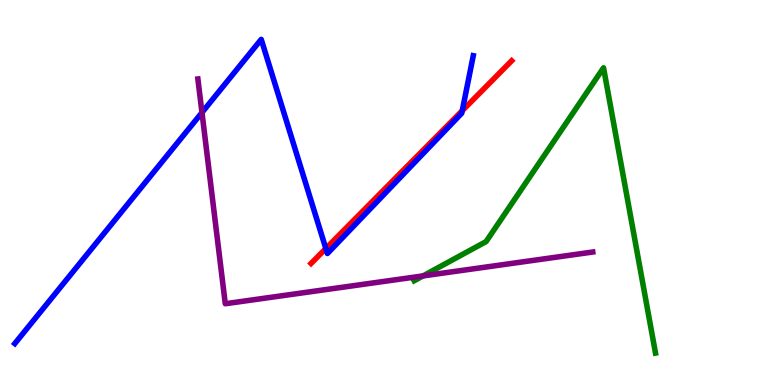[{'lines': ['blue', 'red'], 'intersections': [{'x': 4.2, 'y': 3.55}, {'x': 5.96, 'y': 7.13}]}, {'lines': ['green', 'red'], 'intersections': []}, {'lines': ['purple', 'red'], 'intersections': []}, {'lines': ['blue', 'green'], 'intersections': []}, {'lines': ['blue', 'purple'], 'intersections': [{'x': 2.61, 'y': 7.08}]}, {'lines': ['green', 'purple'], 'intersections': [{'x': 5.46, 'y': 2.83}]}]